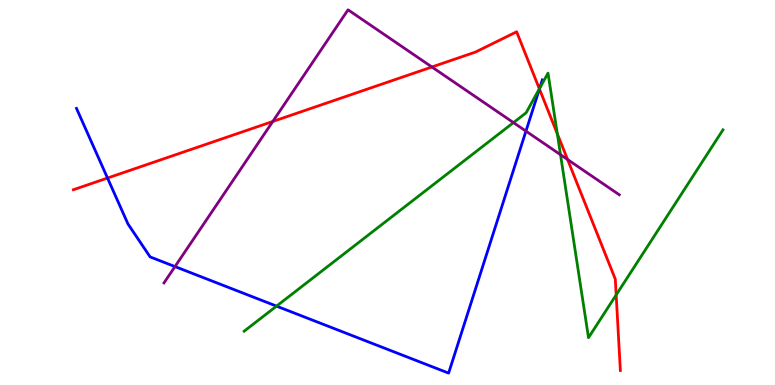[{'lines': ['blue', 'red'], 'intersections': [{'x': 1.39, 'y': 5.38}, {'x': 6.96, 'y': 7.69}]}, {'lines': ['green', 'red'], 'intersections': [{'x': 6.96, 'y': 7.69}, {'x': 7.19, 'y': 6.53}, {'x': 7.95, 'y': 2.34}]}, {'lines': ['purple', 'red'], 'intersections': [{'x': 3.52, 'y': 6.85}, {'x': 5.57, 'y': 8.26}, {'x': 7.32, 'y': 5.86}]}, {'lines': ['blue', 'green'], 'intersections': [{'x': 3.57, 'y': 2.05}, {'x': 6.96, 'y': 7.71}]}, {'lines': ['blue', 'purple'], 'intersections': [{'x': 2.26, 'y': 3.08}, {'x': 6.79, 'y': 6.59}]}, {'lines': ['green', 'purple'], 'intersections': [{'x': 6.63, 'y': 6.82}, {'x': 7.23, 'y': 5.98}]}]